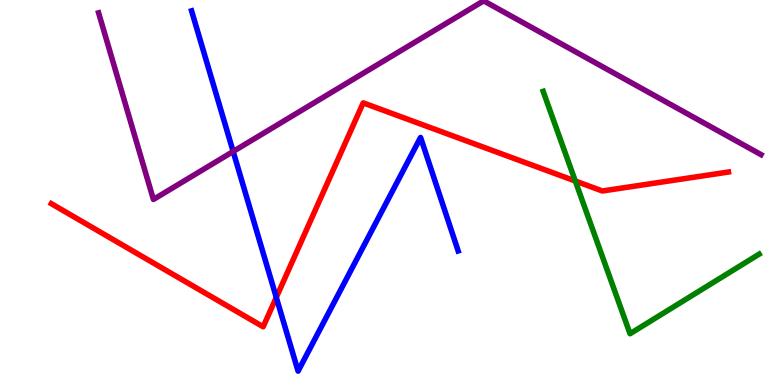[{'lines': ['blue', 'red'], 'intersections': [{'x': 3.56, 'y': 2.28}]}, {'lines': ['green', 'red'], 'intersections': [{'x': 7.42, 'y': 5.3}]}, {'lines': ['purple', 'red'], 'intersections': []}, {'lines': ['blue', 'green'], 'intersections': []}, {'lines': ['blue', 'purple'], 'intersections': [{'x': 3.01, 'y': 6.07}]}, {'lines': ['green', 'purple'], 'intersections': []}]